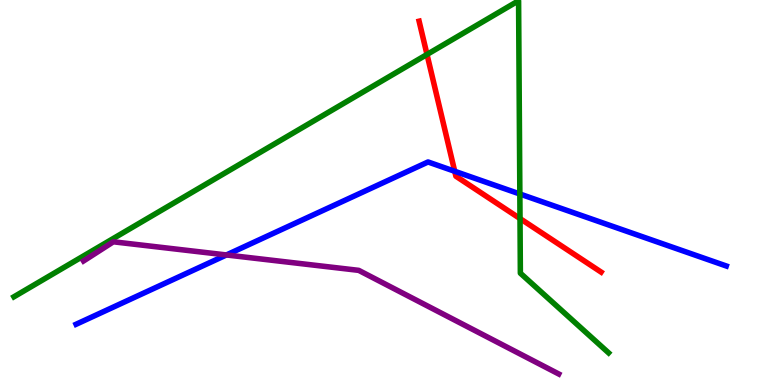[{'lines': ['blue', 'red'], 'intersections': [{'x': 5.87, 'y': 5.55}]}, {'lines': ['green', 'red'], 'intersections': [{'x': 5.51, 'y': 8.59}, {'x': 6.71, 'y': 4.32}]}, {'lines': ['purple', 'red'], 'intersections': []}, {'lines': ['blue', 'green'], 'intersections': [{'x': 6.71, 'y': 4.96}]}, {'lines': ['blue', 'purple'], 'intersections': [{'x': 2.92, 'y': 3.38}]}, {'lines': ['green', 'purple'], 'intersections': []}]